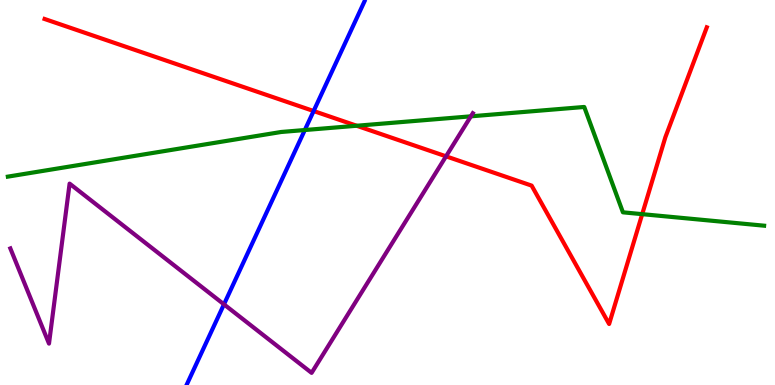[{'lines': ['blue', 'red'], 'intersections': [{'x': 4.05, 'y': 7.12}]}, {'lines': ['green', 'red'], 'intersections': [{'x': 4.6, 'y': 6.73}, {'x': 8.29, 'y': 4.44}]}, {'lines': ['purple', 'red'], 'intersections': [{'x': 5.76, 'y': 5.94}]}, {'lines': ['blue', 'green'], 'intersections': [{'x': 3.93, 'y': 6.62}]}, {'lines': ['blue', 'purple'], 'intersections': [{'x': 2.89, 'y': 2.09}]}, {'lines': ['green', 'purple'], 'intersections': [{'x': 6.08, 'y': 6.98}]}]